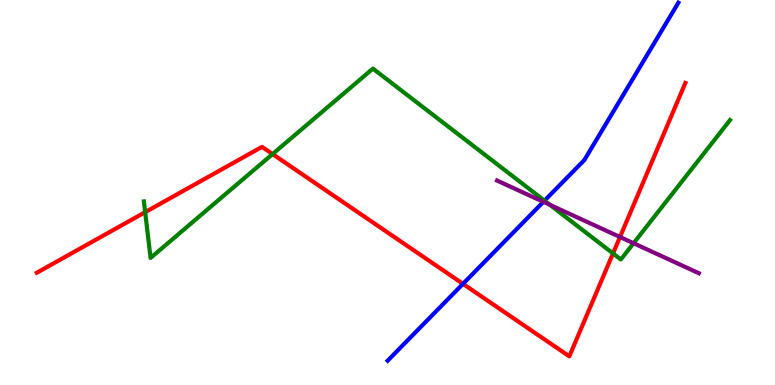[{'lines': ['blue', 'red'], 'intersections': [{'x': 5.97, 'y': 2.63}]}, {'lines': ['green', 'red'], 'intersections': [{'x': 1.87, 'y': 4.49}, {'x': 3.52, 'y': 6.0}, {'x': 7.91, 'y': 3.42}]}, {'lines': ['purple', 'red'], 'intersections': [{'x': 8.0, 'y': 3.84}]}, {'lines': ['blue', 'green'], 'intersections': [{'x': 7.03, 'y': 4.79}]}, {'lines': ['blue', 'purple'], 'intersections': [{'x': 7.01, 'y': 4.76}]}, {'lines': ['green', 'purple'], 'intersections': [{'x': 7.09, 'y': 4.68}, {'x': 8.17, 'y': 3.68}]}]